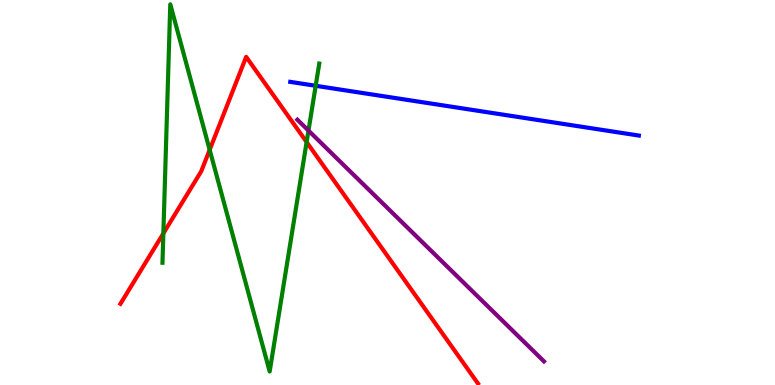[{'lines': ['blue', 'red'], 'intersections': []}, {'lines': ['green', 'red'], 'intersections': [{'x': 2.11, 'y': 3.94}, {'x': 2.71, 'y': 6.11}, {'x': 3.96, 'y': 6.31}]}, {'lines': ['purple', 'red'], 'intersections': []}, {'lines': ['blue', 'green'], 'intersections': [{'x': 4.07, 'y': 7.77}]}, {'lines': ['blue', 'purple'], 'intersections': []}, {'lines': ['green', 'purple'], 'intersections': [{'x': 3.98, 'y': 6.61}]}]